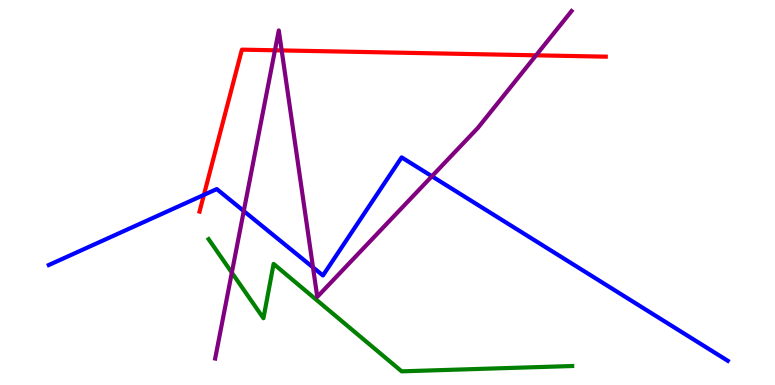[{'lines': ['blue', 'red'], 'intersections': [{'x': 2.63, 'y': 4.94}]}, {'lines': ['green', 'red'], 'intersections': []}, {'lines': ['purple', 'red'], 'intersections': [{'x': 3.55, 'y': 8.69}, {'x': 3.63, 'y': 8.69}, {'x': 6.92, 'y': 8.56}]}, {'lines': ['blue', 'green'], 'intersections': []}, {'lines': ['blue', 'purple'], 'intersections': [{'x': 3.15, 'y': 4.52}, {'x': 4.04, 'y': 3.06}, {'x': 5.57, 'y': 5.42}]}, {'lines': ['green', 'purple'], 'intersections': [{'x': 2.99, 'y': 2.92}]}]